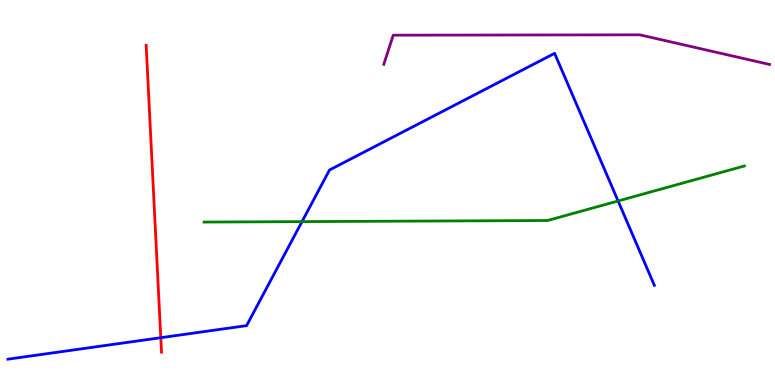[{'lines': ['blue', 'red'], 'intersections': [{'x': 2.07, 'y': 1.23}]}, {'lines': ['green', 'red'], 'intersections': []}, {'lines': ['purple', 'red'], 'intersections': []}, {'lines': ['blue', 'green'], 'intersections': [{'x': 3.9, 'y': 4.24}, {'x': 7.98, 'y': 4.78}]}, {'lines': ['blue', 'purple'], 'intersections': []}, {'lines': ['green', 'purple'], 'intersections': []}]